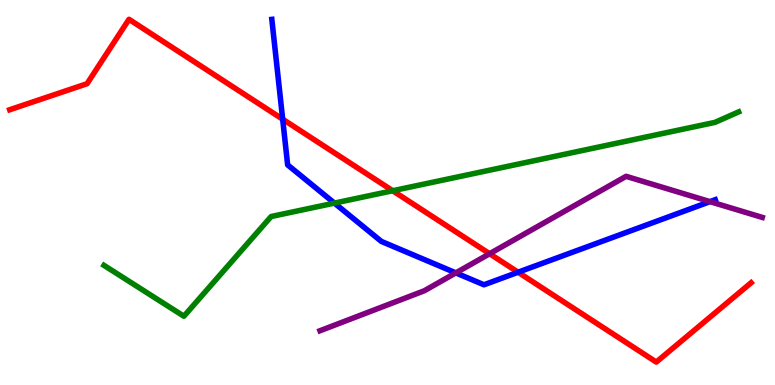[{'lines': ['blue', 'red'], 'intersections': [{'x': 3.65, 'y': 6.9}, {'x': 6.68, 'y': 2.93}]}, {'lines': ['green', 'red'], 'intersections': [{'x': 5.07, 'y': 5.05}]}, {'lines': ['purple', 'red'], 'intersections': [{'x': 6.32, 'y': 3.41}]}, {'lines': ['blue', 'green'], 'intersections': [{'x': 4.32, 'y': 4.72}]}, {'lines': ['blue', 'purple'], 'intersections': [{'x': 5.88, 'y': 2.91}, {'x': 9.16, 'y': 4.76}]}, {'lines': ['green', 'purple'], 'intersections': []}]